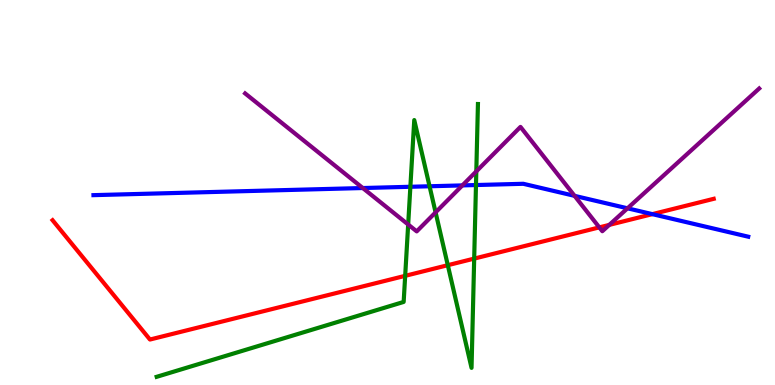[{'lines': ['blue', 'red'], 'intersections': [{'x': 8.42, 'y': 4.44}]}, {'lines': ['green', 'red'], 'intersections': [{'x': 5.23, 'y': 2.84}, {'x': 5.78, 'y': 3.11}, {'x': 6.12, 'y': 3.28}]}, {'lines': ['purple', 'red'], 'intersections': [{'x': 7.73, 'y': 4.09}, {'x': 7.86, 'y': 4.16}]}, {'lines': ['blue', 'green'], 'intersections': [{'x': 5.3, 'y': 5.15}, {'x': 5.54, 'y': 5.16}, {'x': 6.14, 'y': 5.19}]}, {'lines': ['blue', 'purple'], 'intersections': [{'x': 4.68, 'y': 5.12}, {'x': 5.97, 'y': 5.18}, {'x': 7.41, 'y': 4.91}, {'x': 8.1, 'y': 4.59}]}, {'lines': ['green', 'purple'], 'intersections': [{'x': 5.27, 'y': 4.17}, {'x': 5.62, 'y': 4.48}, {'x': 6.15, 'y': 5.55}]}]